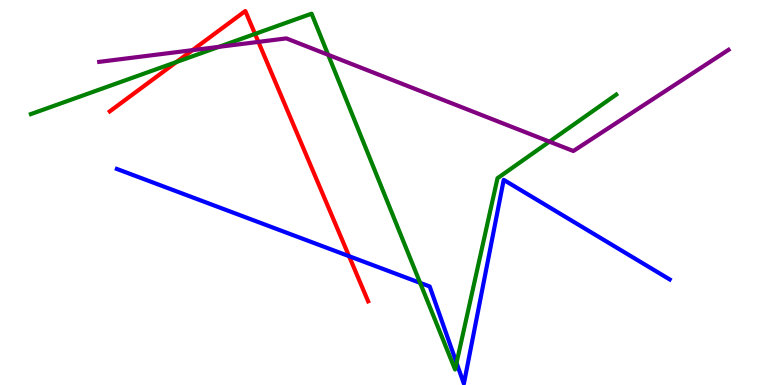[{'lines': ['blue', 'red'], 'intersections': [{'x': 4.5, 'y': 3.35}]}, {'lines': ['green', 'red'], 'intersections': [{'x': 2.28, 'y': 8.39}, {'x': 3.29, 'y': 9.12}]}, {'lines': ['purple', 'red'], 'intersections': [{'x': 2.48, 'y': 8.7}, {'x': 3.33, 'y': 8.91}]}, {'lines': ['blue', 'green'], 'intersections': [{'x': 5.42, 'y': 2.65}, {'x': 5.89, 'y': 0.575}]}, {'lines': ['blue', 'purple'], 'intersections': []}, {'lines': ['green', 'purple'], 'intersections': [{'x': 2.82, 'y': 8.78}, {'x': 4.23, 'y': 8.58}, {'x': 7.09, 'y': 6.32}]}]